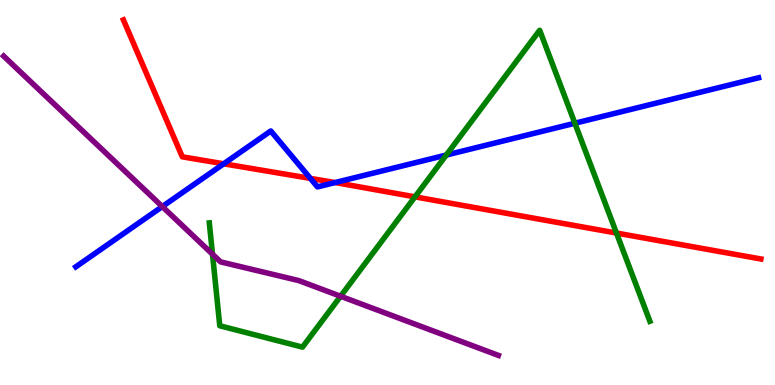[{'lines': ['blue', 'red'], 'intersections': [{'x': 2.89, 'y': 5.75}, {'x': 4.0, 'y': 5.37}, {'x': 4.32, 'y': 5.26}]}, {'lines': ['green', 'red'], 'intersections': [{'x': 5.35, 'y': 4.89}, {'x': 7.95, 'y': 3.95}]}, {'lines': ['purple', 'red'], 'intersections': []}, {'lines': ['blue', 'green'], 'intersections': [{'x': 5.76, 'y': 5.97}, {'x': 7.42, 'y': 6.8}]}, {'lines': ['blue', 'purple'], 'intersections': [{'x': 2.09, 'y': 4.63}]}, {'lines': ['green', 'purple'], 'intersections': [{'x': 2.74, 'y': 3.4}, {'x': 4.39, 'y': 2.31}]}]